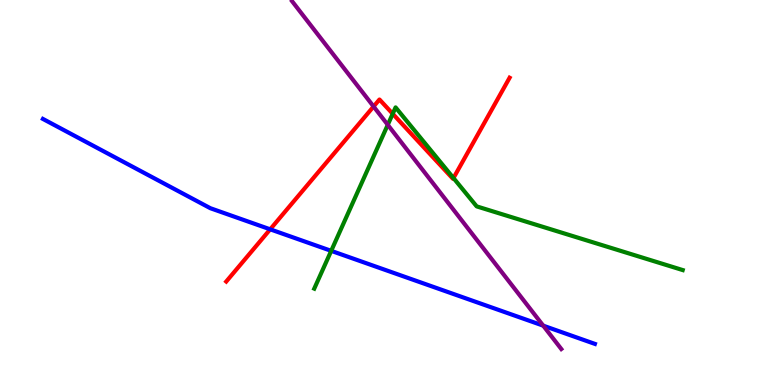[{'lines': ['blue', 'red'], 'intersections': [{'x': 3.49, 'y': 4.04}]}, {'lines': ['green', 'red'], 'intersections': [{'x': 5.07, 'y': 7.04}, {'x': 5.85, 'y': 5.38}]}, {'lines': ['purple', 'red'], 'intersections': [{'x': 4.82, 'y': 7.23}]}, {'lines': ['blue', 'green'], 'intersections': [{'x': 4.27, 'y': 3.48}]}, {'lines': ['blue', 'purple'], 'intersections': [{'x': 7.01, 'y': 1.54}]}, {'lines': ['green', 'purple'], 'intersections': [{'x': 5.0, 'y': 6.76}]}]